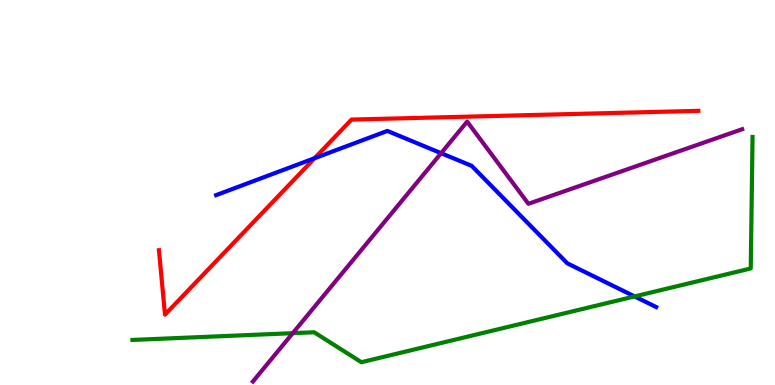[{'lines': ['blue', 'red'], 'intersections': [{'x': 4.06, 'y': 5.89}]}, {'lines': ['green', 'red'], 'intersections': []}, {'lines': ['purple', 'red'], 'intersections': []}, {'lines': ['blue', 'green'], 'intersections': [{'x': 8.19, 'y': 2.3}]}, {'lines': ['blue', 'purple'], 'intersections': [{'x': 5.69, 'y': 6.02}]}, {'lines': ['green', 'purple'], 'intersections': [{'x': 3.78, 'y': 1.35}]}]